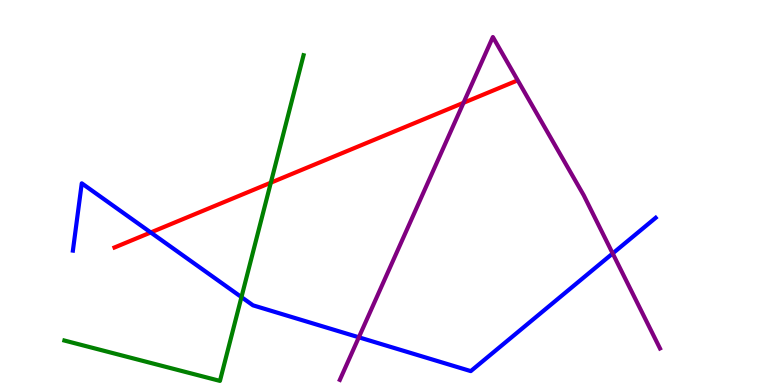[{'lines': ['blue', 'red'], 'intersections': [{'x': 1.94, 'y': 3.96}]}, {'lines': ['green', 'red'], 'intersections': [{'x': 3.49, 'y': 5.26}]}, {'lines': ['purple', 'red'], 'intersections': [{'x': 5.98, 'y': 7.33}]}, {'lines': ['blue', 'green'], 'intersections': [{'x': 3.12, 'y': 2.28}]}, {'lines': ['blue', 'purple'], 'intersections': [{'x': 4.63, 'y': 1.24}, {'x': 7.91, 'y': 3.42}]}, {'lines': ['green', 'purple'], 'intersections': []}]